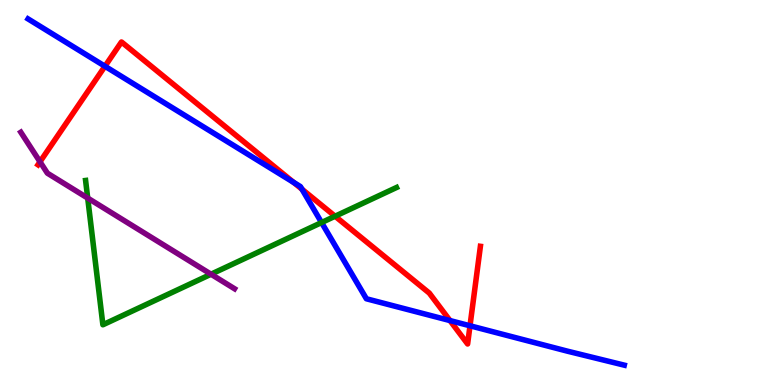[{'lines': ['blue', 'red'], 'intersections': [{'x': 1.35, 'y': 8.28}, {'x': 3.79, 'y': 5.26}, {'x': 3.9, 'y': 5.09}, {'x': 5.81, 'y': 1.67}, {'x': 6.06, 'y': 1.54}]}, {'lines': ['green', 'red'], 'intersections': [{'x': 4.32, 'y': 4.38}]}, {'lines': ['purple', 'red'], 'intersections': [{'x': 0.516, 'y': 5.8}]}, {'lines': ['blue', 'green'], 'intersections': [{'x': 4.15, 'y': 4.22}]}, {'lines': ['blue', 'purple'], 'intersections': []}, {'lines': ['green', 'purple'], 'intersections': [{'x': 1.13, 'y': 4.85}, {'x': 2.72, 'y': 2.88}]}]